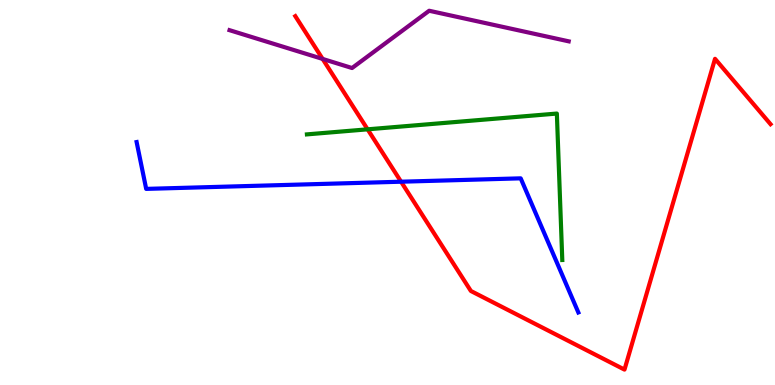[{'lines': ['blue', 'red'], 'intersections': [{'x': 5.18, 'y': 5.28}]}, {'lines': ['green', 'red'], 'intersections': [{'x': 4.74, 'y': 6.64}]}, {'lines': ['purple', 'red'], 'intersections': [{'x': 4.16, 'y': 8.47}]}, {'lines': ['blue', 'green'], 'intersections': []}, {'lines': ['blue', 'purple'], 'intersections': []}, {'lines': ['green', 'purple'], 'intersections': []}]